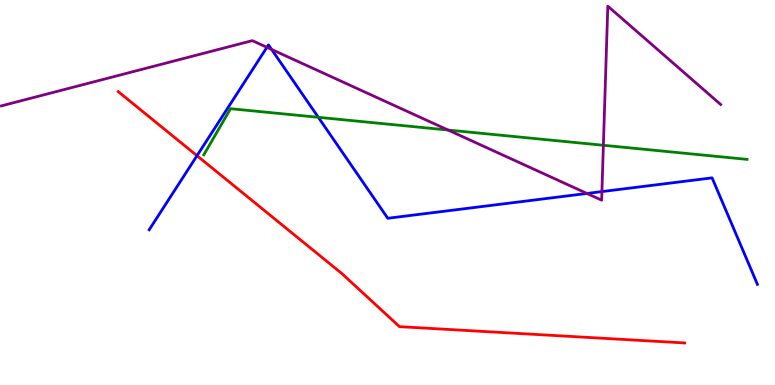[{'lines': ['blue', 'red'], 'intersections': [{'x': 2.54, 'y': 5.96}]}, {'lines': ['green', 'red'], 'intersections': []}, {'lines': ['purple', 'red'], 'intersections': []}, {'lines': ['blue', 'green'], 'intersections': [{'x': 4.11, 'y': 6.95}]}, {'lines': ['blue', 'purple'], 'intersections': [{'x': 3.44, 'y': 8.77}, {'x': 3.5, 'y': 8.72}, {'x': 7.57, 'y': 4.98}, {'x': 7.77, 'y': 5.02}]}, {'lines': ['green', 'purple'], 'intersections': [{'x': 5.78, 'y': 6.62}, {'x': 7.79, 'y': 6.23}]}]